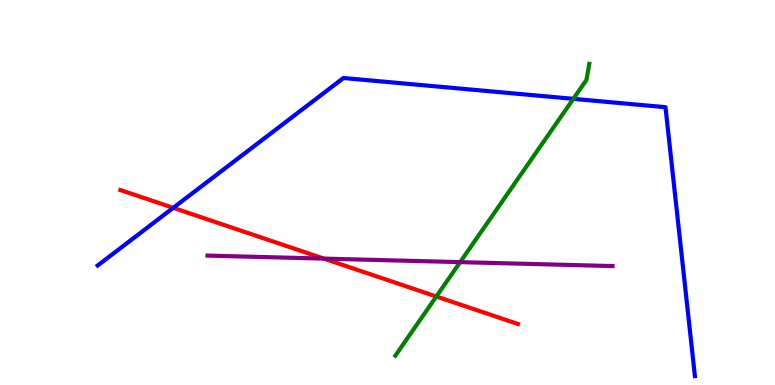[{'lines': ['blue', 'red'], 'intersections': [{'x': 2.24, 'y': 4.6}]}, {'lines': ['green', 'red'], 'intersections': [{'x': 5.63, 'y': 2.3}]}, {'lines': ['purple', 'red'], 'intersections': [{'x': 4.18, 'y': 3.28}]}, {'lines': ['blue', 'green'], 'intersections': [{'x': 7.4, 'y': 7.43}]}, {'lines': ['blue', 'purple'], 'intersections': []}, {'lines': ['green', 'purple'], 'intersections': [{'x': 5.94, 'y': 3.19}]}]